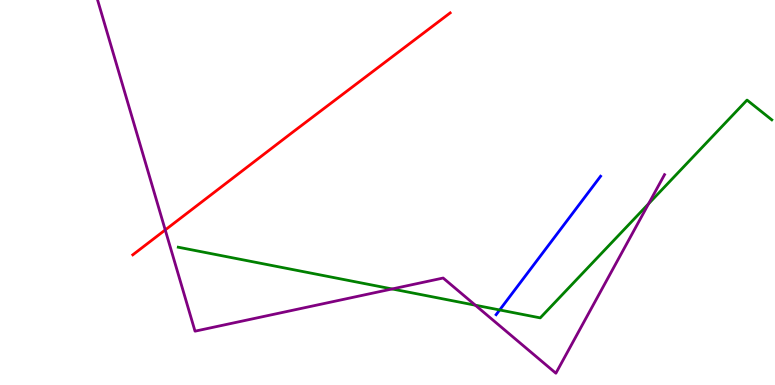[{'lines': ['blue', 'red'], 'intersections': []}, {'lines': ['green', 'red'], 'intersections': []}, {'lines': ['purple', 'red'], 'intersections': [{'x': 2.13, 'y': 4.03}]}, {'lines': ['blue', 'green'], 'intersections': [{'x': 6.45, 'y': 1.95}]}, {'lines': ['blue', 'purple'], 'intersections': []}, {'lines': ['green', 'purple'], 'intersections': [{'x': 5.06, 'y': 2.49}, {'x': 6.13, 'y': 2.07}, {'x': 8.37, 'y': 4.71}]}]